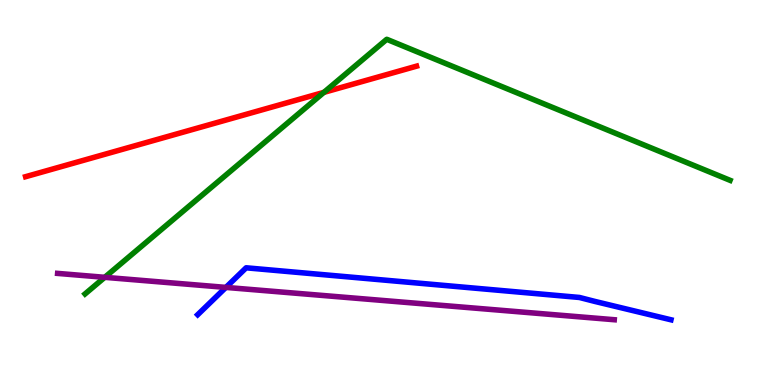[{'lines': ['blue', 'red'], 'intersections': []}, {'lines': ['green', 'red'], 'intersections': [{'x': 4.18, 'y': 7.6}]}, {'lines': ['purple', 'red'], 'intersections': []}, {'lines': ['blue', 'green'], 'intersections': []}, {'lines': ['blue', 'purple'], 'intersections': [{'x': 2.91, 'y': 2.53}]}, {'lines': ['green', 'purple'], 'intersections': [{'x': 1.35, 'y': 2.8}]}]